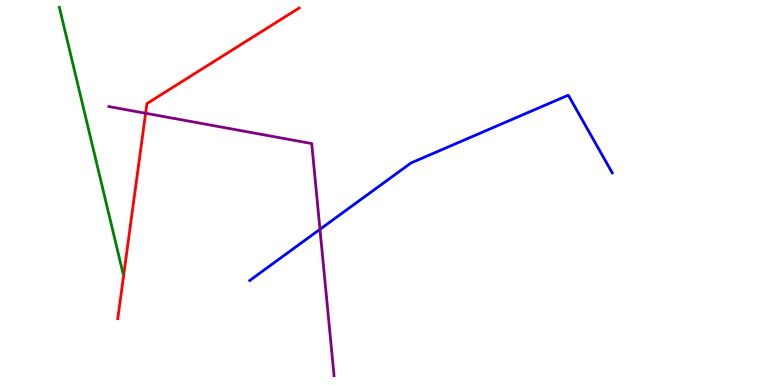[{'lines': ['blue', 'red'], 'intersections': []}, {'lines': ['green', 'red'], 'intersections': []}, {'lines': ['purple', 'red'], 'intersections': [{'x': 1.88, 'y': 7.06}]}, {'lines': ['blue', 'green'], 'intersections': []}, {'lines': ['blue', 'purple'], 'intersections': [{'x': 4.13, 'y': 4.04}]}, {'lines': ['green', 'purple'], 'intersections': []}]